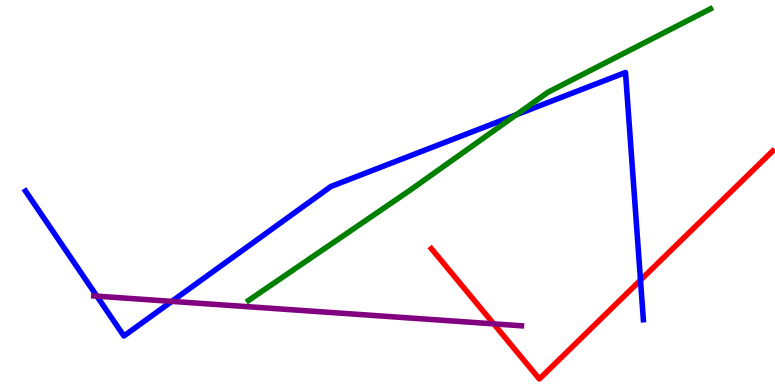[{'lines': ['blue', 'red'], 'intersections': [{'x': 8.26, 'y': 2.72}]}, {'lines': ['green', 'red'], 'intersections': []}, {'lines': ['purple', 'red'], 'intersections': [{'x': 6.37, 'y': 1.59}]}, {'lines': ['blue', 'green'], 'intersections': [{'x': 6.66, 'y': 7.02}]}, {'lines': ['blue', 'purple'], 'intersections': [{'x': 1.25, 'y': 2.31}, {'x': 2.22, 'y': 2.17}]}, {'lines': ['green', 'purple'], 'intersections': []}]